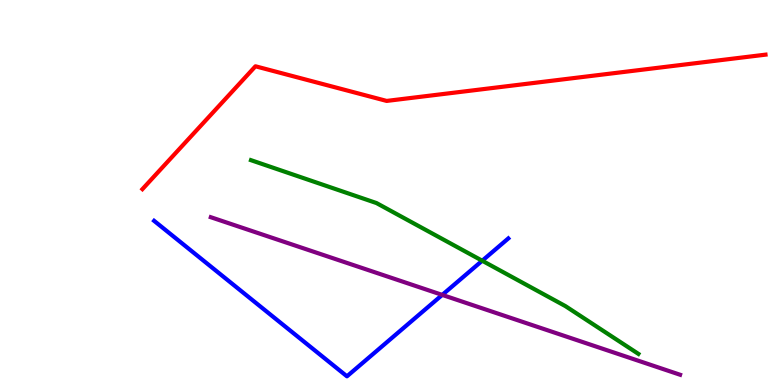[{'lines': ['blue', 'red'], 'intersections': []}, {'lines': ['green', 'red'], 'intersections': []}, {'lines': ['purple', 'red'], 'intersections': []}, {'lines': ['blue', 'green'], 'intersections': [{'x': 6.22, 'y': 3.23}]}, {'lines': ['blue', 'purple'], 'intersections': [{'x': 5.71, 'y': 2.34}]}, {'lines': ['green', 'purple'], 'intersections': []}]